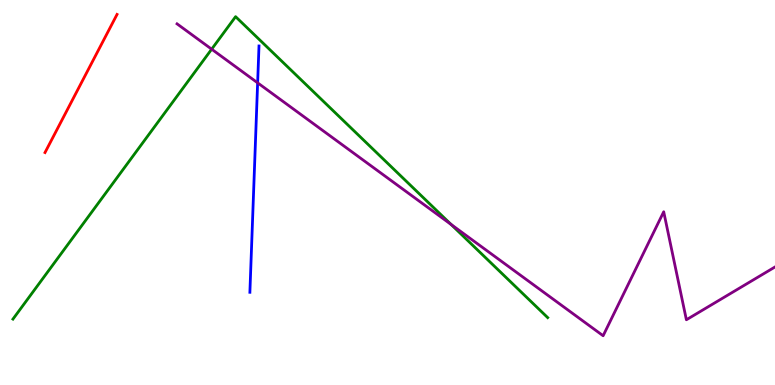[{'lines': ['blue', 'red'], 'intersections': []}, {'lines': ['green', 'red'], 'intersections': []}, {'lines': ['purple', 'red'], 'intersections': []}, {'lines': ['blue', 'green'], 'intersections': []}, {'lines': ['blue', 'purple'], 'intersections': [{'x': 3.32, 'y': 7.85}]}, {'lines': ['green', 'purple'], 'intersections': [{'x': 2.73, 'y': 8.72}, {'x': 5.82, 'y': 4.17}]}]